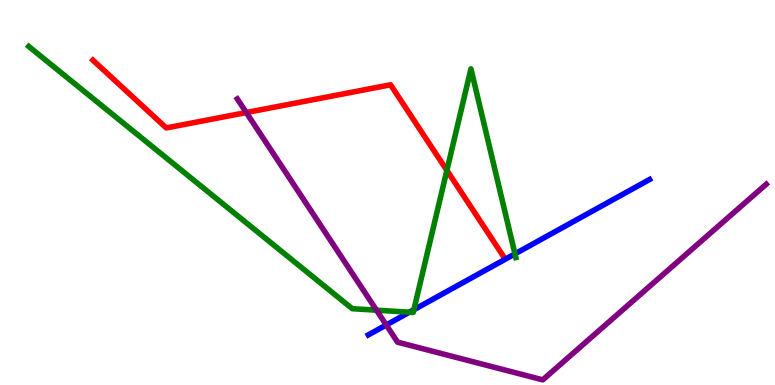[{'lines': ['blue', 'red'], 'intersections': []}, {'lines': ['green', 'red'], 'intersections': [{'x': 5.77, 'y': 5.57}]}, {'lines': ['purple', 'red'], 'intersections': [{'x': 3.18, 'y': 7.08}]}, {'lines': ['blue', 'green'], 'intersections': [{'x': 5.28, 'y': 1.89}, {'x': 5.34, 'y': 1.96}, {'x': 6.64, 'y': 3.41}]}, {'lines': ['blue', 'purple'], 'intersections': [{'x': 4.98, 'y': 1.56}]}, {'lines': ['green', 'purple'], 'intersections': [{'x': 4.86, 'y': 1.94}]}]